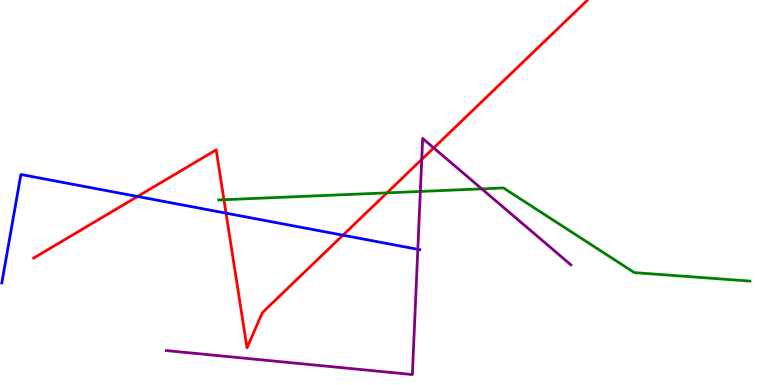[{'lines': ['blue', 'red'], 'intersections': [{'x': 1.78, 'y': 4.9}, {'x': 2.92, 'y': 4.46}, {'x': 4.42, 'y': 3.89}]}, {'lines': ['green', 'red'], 'intersections': [{'x': 2.89, 'y': 4.81}, {'x': 4.99, 'y': 4.99}]}, {'lines': ['purple', 'red'], 'intersections': [{'x': 5.44, 'y': 5.86}, {'x': 5.6, 'y': 6.16}]}, {'lines': ['blue', 'green'], 'intersections': []}, {'lines': ['blue', 'purple'], 'intersections': [{'x': 5.39, 'y': 3.52}]}, {'lines': ['green', 'purple'], 'intersections': [{'x': 5.42, 'y': 5.03}, {'x': 6.22, 'y': 5.09}]}]